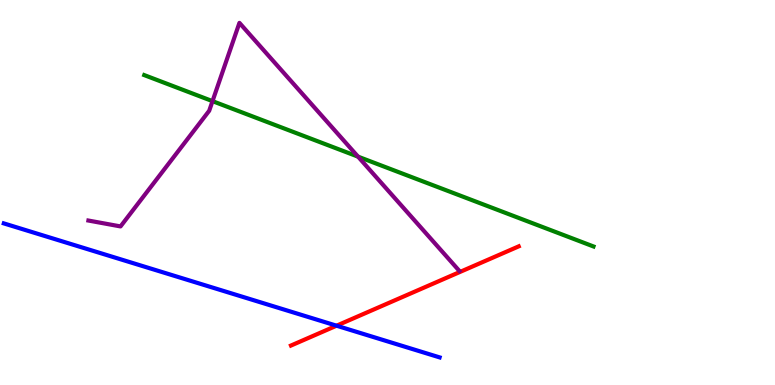[{'lines': ['blue', 'red'], 'intersections': [{'x': 4.34, 'y': 1.54}]}, {'lines': ['green', 'red'], 'intersections': []}, {'lines': ['purple', 'red'], 'intersections': []}, {'lines': ['blue', 'green'], 'intersections': []}, {'lines': ['blue', 'purple'], 'intersections': []}, {'lines': ['green', 'purple'], 'intersections': [{'x': 2.74, 'y': 7.37}, {'x': 4.62, 'y': 5.93}]}]